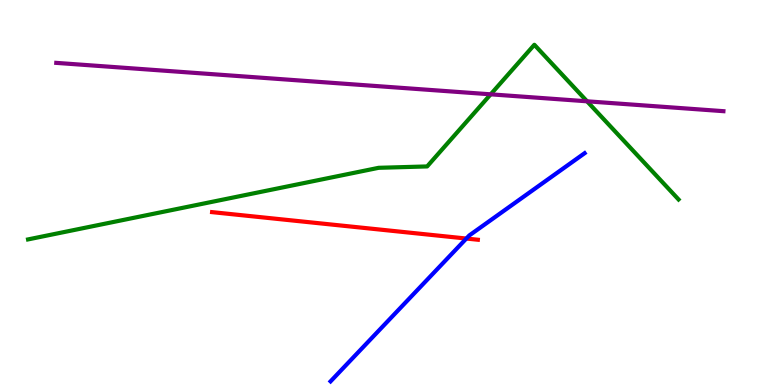[{'lines': ['blue', 'red'], 'intersections': [{'x': 6.02, 'y': 3.8}]}, {'lines': ['green', 'red'], 'intersections': []}, {'lines': ['purple', 'red'], 'intersections': []}, {'lines': ['blue', 'green'], 'intersections': []}, {'lines': ['blue', 'purple'], 'intersections': []}, {'lines': ['green', 'purple'], 'intersections': [{'x': 6.33, 'y': 7.55}, {'x': 7.57, 'y': 7.37}]}]